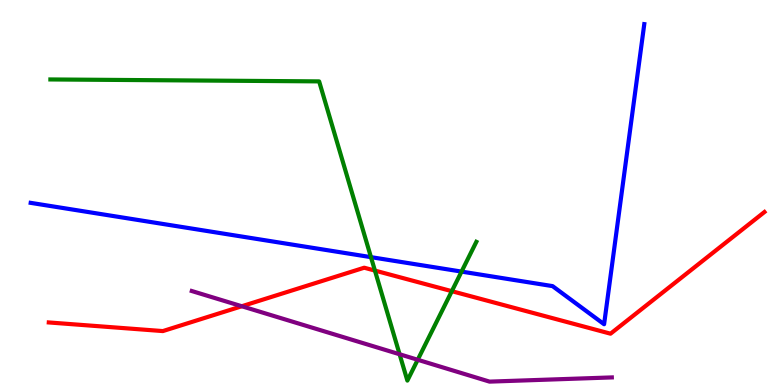[{'lines': ['blue', 'red'], 'intersections': []}, {'lines': ['green', 'red'], 'intersections': [{'x': 4.84, 'y': 2.97}, {'x': 5.83, 'y': 2.44}]}, {'lines': ['purple', 'red'], 'intersections': [{'x': 3.12, 'y': 2.05}]}, {'lines': ['blue', 'green'], 'intersections': [{'x': 4.79, 'y': 3.32}, {'x': 5.96, 'y': 2.95}]}, {'lines': ['blue', 'purple'], 'intersections': []}, {'lines': ['green', 'purple'], 'intersections': [{'x': 5.16, 'y': 0.799}, {'x': 5.39, 'y': 0.655}]}]